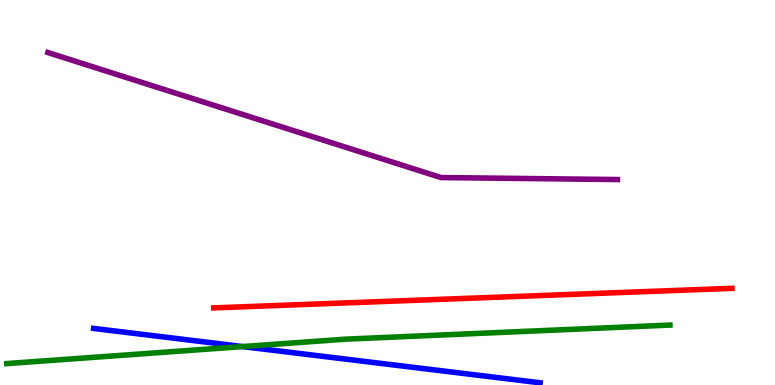[{'lines': ['blue', 'red'], 'intersections': []}, {'lines': ['green', 'red'], 'intersections': []}, {'lines': ['purple', 'red'], 'intersections': []}, {'lines': ['blue', 'green'], 'intersections': [{'x': 3.13, 'y': 0.998}]}, {'lines': ['blue', 'purple'], 'intersections': []}, {'lines': ['green', 'purple'], 'intersections': []}]